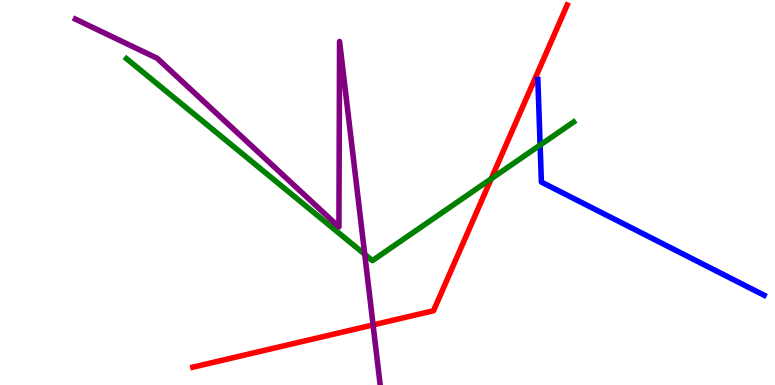[{'lines': ['blue', 'red'], 'intersections': []}, {'lines': ['green', 'red'], 'intersections': [{'x': 6.34, 'y': 5.36}]}, {'lines': ['purple', 'red'], 'intersections': [{'x': 4.81, 'y': 1.56}]}, {'lines': ['blue', 'green'], 'intersections': [{'x': 6.97, 'y': 6.23}]}, {'lines': ['blue', 'purple'], 'intersections': []}, {'lines': ['green', 'purple'], 'intersections': [{'x': 4.71, 'y': 3.4}]}]